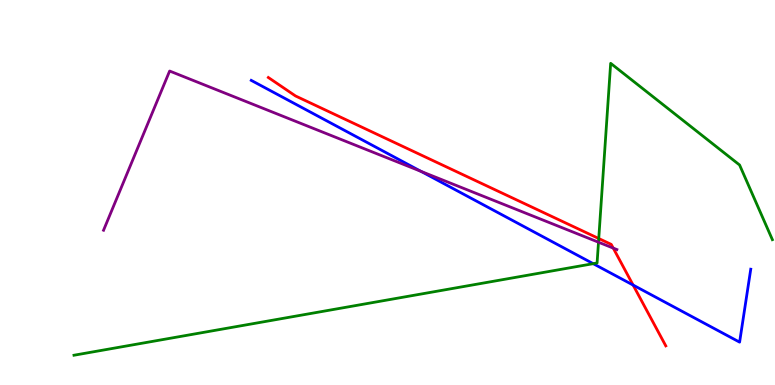[{'lines': ['blue', 'red'], 'intersections': [{'x': 8.17, 'y': 2.6}]}, {'lines': ['green', 'red'], 'intersections': [{'x': 7.73, 'y': 3.8}]}, {'lines': ['purple', 'red'], 'intersections': [{'x': 7.91, 'y': 3.56}]}, {'lines': ['blue', 'green'], 'intersections': [{'x': 7.65, 'y': 3.15}]}, {'lines': ['blue', 'purple'], 'intersections': [{'x': 5.43, 'y': 5.55}]}, {'lines': ['green', 'purple'], 'intersections': [{'x': 7.72, 'y': 3.71}]}]